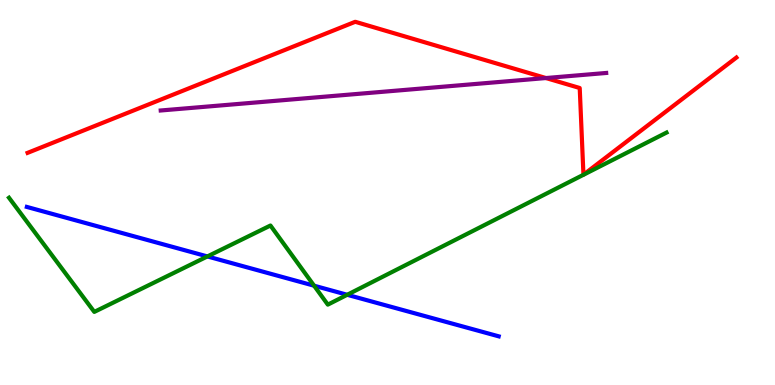[{'lines': ['blue', 'red'], 'intersections': []}, {'lines': ['green', 'red'], 'intersections': []}, {'lines': ['purple', 'red'], 'intersections': [{'x': 7.04, 'y': 7.97}]}, {'lines': ['blue', 'green'], 'intersections': [{'x': 2.68, 'y': 3.34}, {'x': 4.05, 'y': 2.58}, {'x': 4.48, 'y': 2.34}]}, {'lines': ['blue', 'purple'], 'intersections': []}, {'lines': ['green', 'purple'], 'intersections': []}]